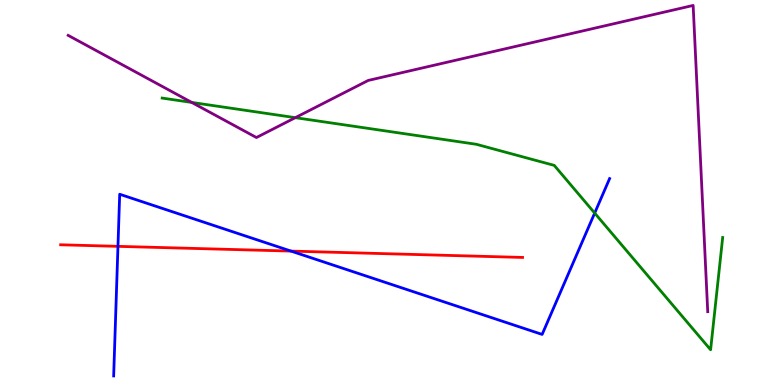[{'lines': ['blue', 'red'], 'intersections': [{'x': 1.52, 'y': 3.6}, {'x': 3.75, 'y': 3.48}]}, {'lines': ['green', 'red'], 'intersections': []}, {'lines': ['purple', 'red'], 'intersections': []}, {'lines': ['blue', 'green'], 'intersections': [{'x': 7.67, 'y': 4.47}]}, {'lines': ['blue', 'purple'], 'intersections': []}, {'lines': ['green', 'purple'], 'intersections': [{'x': 2.47, 'y': 7.34}, {'x': 3.81, 'y': 6.94}]}]